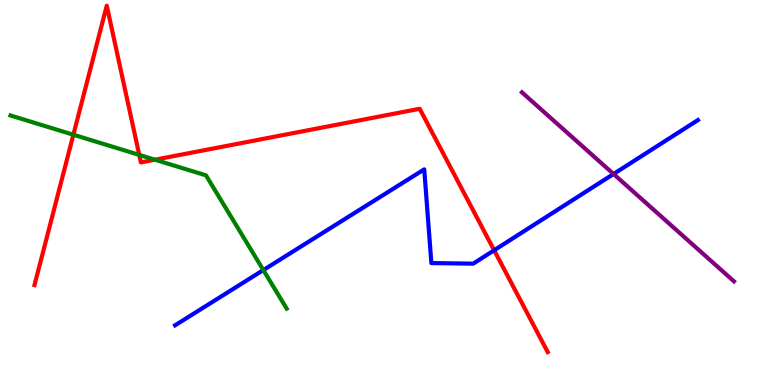[{'lines': ['blue', 'red'], 'intersections': [{'x': 6.38, 'y': 3.5}]}, {'lines': ['green', 'red'], 'intersections': [{'x': 0.947, 'y': 6.5}, {'x': 1.8, 'y': 5.98}, {'x': 2.0, 'y': 5.85}]}, {'lines': ['purple', 'red'], 'intersections': []}, {'lines': ['blue', 'green'], 'intersections': [{'x': 3.4, 'y': 2.99}]}, {'lines': ['blue', 'purple'], 'intersections': [{'x': 7.92, 'y': 5.48}]}, {'lines': ['green', 'purple'], 'intersections': []}]